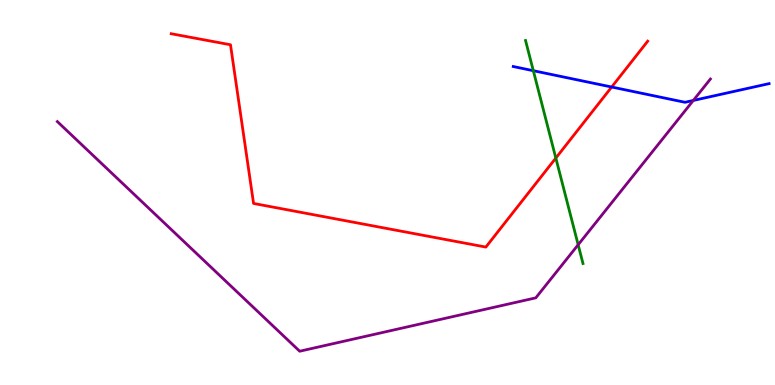[{'lines': ['blue', 'red'], 'intersections': [{'x': 7.89, 'y': 7.74}]}, {'lines': ['green', 'red'], 'intersections': [{'x': 7.17, 'y': 5.89}]}, {'lines': ['purple', 'red'], 'intersections': []}, {'lines': ['blue', 'green'], 'intersections': [{'x': 6.88, 'y': 8.16}]}, {'lines': ['blue', 'purple'], 'intersections': [{'x': 8.95, 'y': 7.39}]}, {'lines': ['green', 'purple'], 'intersections': [{'x': 7.46, 'y': 3.64}]}]